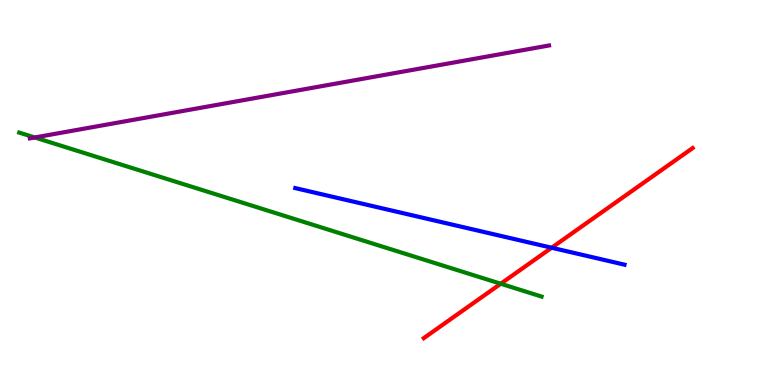[{'lines': ['blue', 'red'], 'intersections': [{'x': 7.12, 'y': 3.57}]}, {'lines': ['green', 'red'], 'intersections': [{'x': 6.46, 'y': 2.63}]}, {'lines': ['purple', 'red'], 'intersections': []}, {'lines': ['blue', 'green'], 'intersections': []}, {'lines': ['blue', 'purple'], 'intersections': []}, {'lines': ['green', 'purple'], 'intersections': [{'x': 0.449, 'y': 6.43}]}]